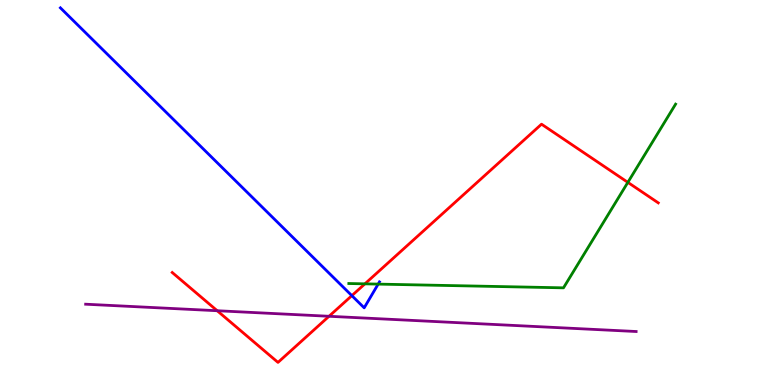[{'lines': ['blue', 'red'], 'intersections': [{'x': 4.54, 'y': 2.32}]}, {'lines': ['green', 'red'], 'intersections': [{'x': 4.71, 'y': 2.63}, {'x': 8.1, 'y': 5.26}]}, {'lines': ['purple', 'red'], 'intersections': [{'x': 2.8, 'y': 1.93}, {'x': 4.25, 'y': 1.78}]}, {'lines': ['blue', 'green'], 'intersections': [{'x': 4.88, 'y': 2.62}]}, {'lines': ['blue', 'purple'], 'intersections': []}, {'lines': ['green', 'purple'], 'intersections': []}]